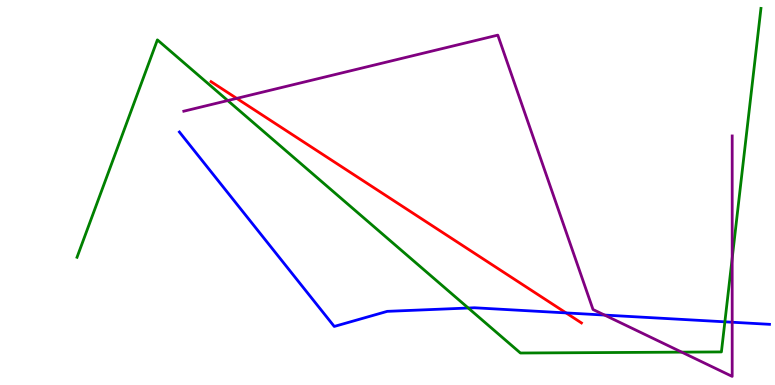[{'lines': ['blue', 'red'], 'intersections': [{'x': 7.3, 'y': 1.87}]}, {'lines': ['green', 'red'], 'intersections': []}, {'lines': ['purple', 'red'], 'intersections': [{'x': 3.05, 'y': 7.44}]}, {'lines': ['blue', 'green'], 'intersections': [{'x': 6.04, 'y': 2.0}, {'x': 9.35, 'y': 1.64}]}, {'lines': ['blue', 'purple'], 'intersections': [{'x': 7.8, 'y': 1.82}, {'x': 9.45, 'y': 1.63}]}, {'lines': ['green', 'purple'], 'intersections': [{'x': 2.94, 'y': 7.39}, {'x': 8.8, 'y': 0.853}, {'x': 9.45, 'y': 3.29}]}]